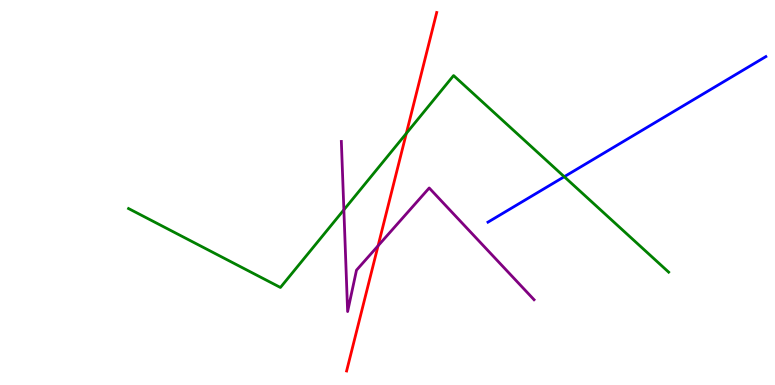[{'lines': ['blue', 'red'], 'intersections': []}, {'lines': ['green', 'red'], 'intersections': [{'x': 5.24, 'y': 6.53}]}, {'lines': ['purple', 'red'], 'intersections': [{'x': 4.88, 'y': 3.62}]}, {'lines': ['blue', 'green'], 'intersections': [{'x': 7.28, 'y': 5.41}]}, {'lines': ['blue', 'purple'], 'intersections': []}, {'lines': ['green', 'purple'], 'intersections': [{'x': 4.44, 'y': 4.55}]}]